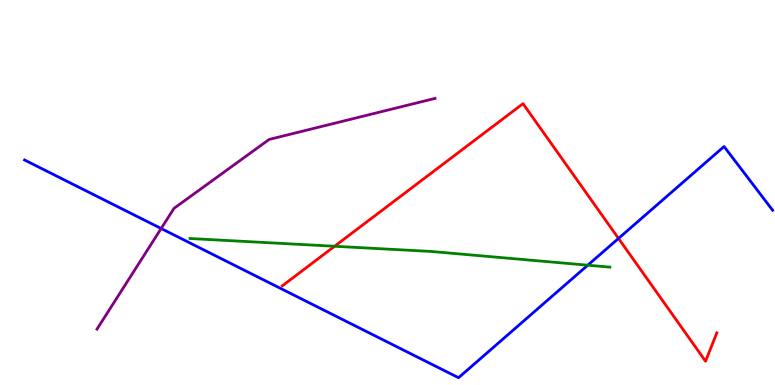[{'lines': ['blue', 'red'], 'intersections': [{'x': 7.98, 'y': 3.81}]}, {'lines': ['green', 'red'], 'intersections': [{'x': 4.32, 'y': 3.6}]}, {'lines': ['purple', 'red'], 'intersections': []}, {'lines': ['blue', 'green'], 'intersections': [{'x': 7.58, 'y': 3.11}]}, {'lines': ['blue', 'purple'], 'intersections': [{'x': 2.08, 'y': 4.06}]}, {'lines': ['green', 'purple'], 'intersections': []}]